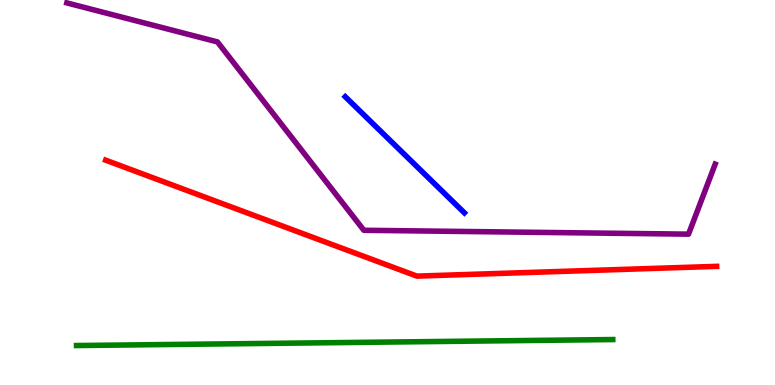[{'lines': ['blue', 'red'], 'intersections': []}, {'lines': ['green', 'red'], 'intersections': []}, {'lines': ['purple', 'red'], 'intersections': []}, {'lines': ['blue', 'green'], 'intersections': []}, {'lines': ['blue', 'purple'], 'intersections': []}, {'lines': ['green', 'purple'], 'intersections': []}]